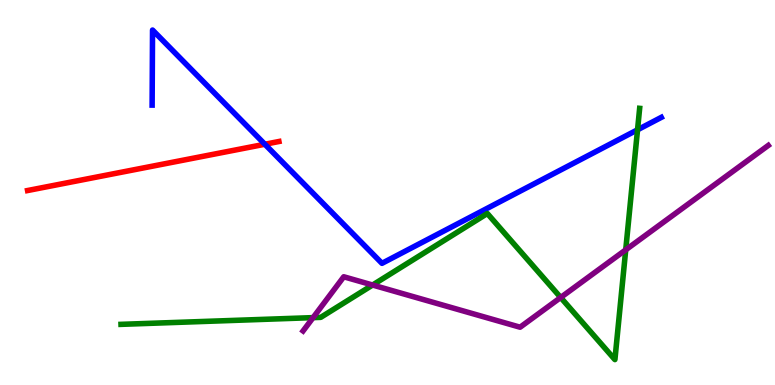[{'lines': ['blue', 'red'], 'intersections': [{'x': 3.42, 'y': 6.25}]}, {'lines': ['green', 'red'], 'intersections': []}, {'lines': ['purple', 'red'], 'intersections': []}, {'lines': ['blue', 'green'], 'intersections': [{'x': 8.23, 'y': 6.63}]}, {'lines': ['blue', 'purple'], 'intersections': []}, {'lines': ['green', 'purple'], 'intersections': [{'x': 4.04, 'y': 1.75}, {'x': 4.81, 'y': 2.6}, {'x': 7.23, 'y': 2.27}, {'x': 8.07, 'y': 3.51}]}]